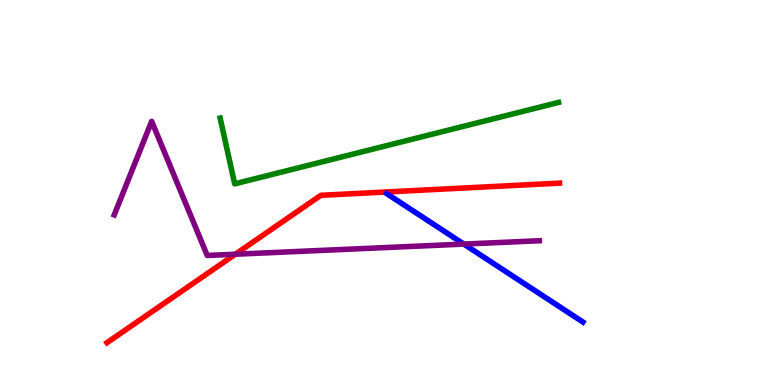[{'lines': ['blue', 'red'], 'intersections': []}, {'lines': ['green', 'red'], 'intersections': []}, {'lines': ['purple', 'red'], 'intersections': [{'x': 3.04, 'y': 3.4}]}, {'lines': ['blue', 'green'], 'intersections': []}, {'lines': ['blue', 'purple'], 'intersections': [{'x': 5.98, 'y': 3.66}]}, {'lines': ['green', 'purple'], 'intersections': []}]